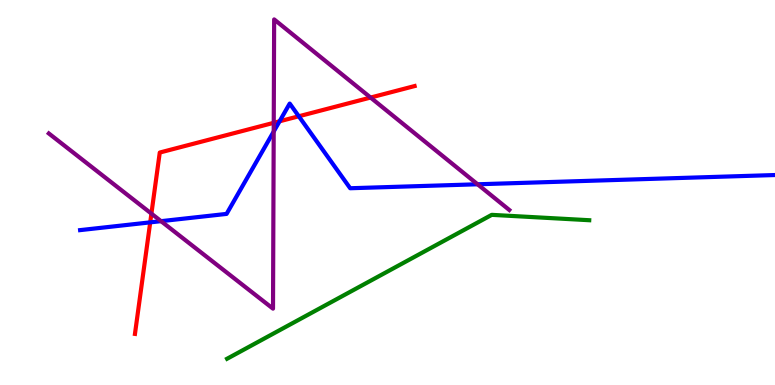[{'lines': ['blue', 'red'], 'intersections': [{'x': 1.94, 'y': 4.22}, {'x': 3.61, 'y': 6.85}, {'x': 3.86, 'y': 6.98}]}, {'lines': ['green', 'red'], 'intersections': []}, {'lines': ['purple', 'red'], 'intersections': [{'x': 1.95, 'y': 4.45}, {'x': 3.53, 'y': 6.81}, {'x': 4.78, 'y': 7.47}]}, {'lines': ['blue', 'green'], 'intersections': []}, {'lines': ['blue', 'purple'], 'intersections': [{'x': 2.08, 'y': 4.26}, {'x': 3.53, 'y': 6.58}, {'x': 6.16, 'y': 5.21}]}, {'lines': ['green', 'purple'], 'intersections': []}]